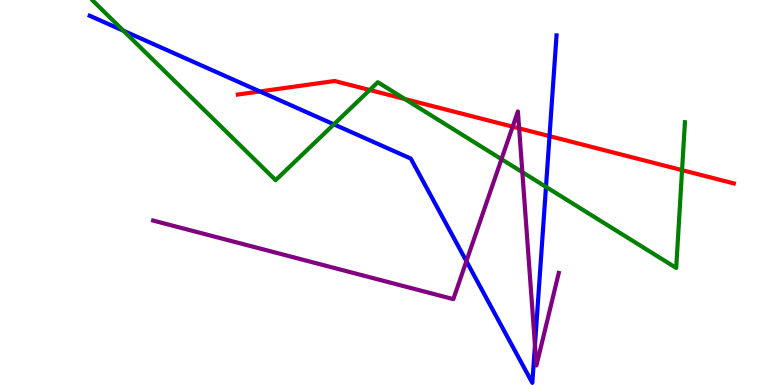[{'lines': ['blue', 'red'], 'intersections': [{'x': 3.35, 'y': 7.62}, {'x': 7.09, 'y': 6.46}]}, {'lines': ['green', 'red'], 'intersections': [{'x': 4.77, 'y': 7.66}, {'x': 5.22, 'y': 7.43}, {'x': 8.8, 'y': 5.58}]}, {'lines': ['purple', 'red'], 'intersections': [{'x': 6.61, 'y': 6.71}, {'x': 6.7, 'y': 6.67}]}, {'lines': ['blue', 'green'], 'intersections': [{'x': 1.59, 'y': 9.2}, {'x': 4.31, 'y': 6.77}, {'x': 7.04, 'y': 5.15}]}, {'lines': ['blue', 'purple'], 'intersections': [{'x': 6.02, 'y': 3.22}, {'x': 6.9, 'y': 1.04}]}, {'lines': ['green', 'purple'], 'intersections': [{'x': 6.47, 'y': 5.87}, {'x': 6.74, 'y': 5.53}]}]